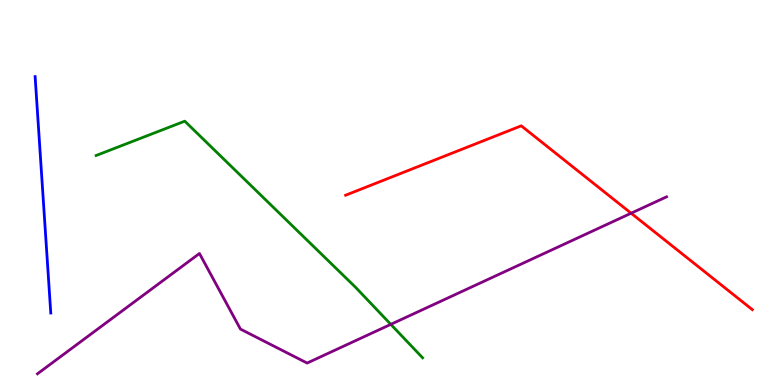[{'lines': ['blue', 'red'], 'intersections': []}, {'lines': ['green', 'red'], 'intersections': []}, {'lines': ['purple', 'red'], 'intersections': [{'x': 8.14, 'y': 4.46}]}, {'lines': ['blue', 'green'], 'intersections': []}, {'lines': ['blue', 'purple'], 'intersections': []}, {'lines': ['green', 'purple'], 'intersections': [{'x': 5.04, 'y': 1.58}]}]